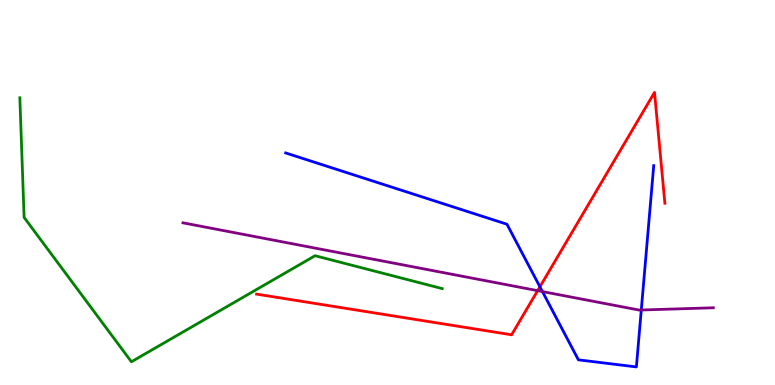[{'lines': ['blue', 'red'], 'intersections': [{'x': 6.97, 'y': 2.55}]}, {'lines': ['green', 'red'], 'intersections': []}, {'lines': ['purple', 'red'], 'intersections': [{'x': 6.94, 'y': 2.45}]}, {'lines': ['blue', 'green'], 'intersections': []}, {'lines': ['blue', 'purple'], 'intersections': [{'x': 7.0, 'y': 2.43}, {'x': 8.27, 'y': 1.95}]}, {'lines': ['green', 'purple'], 'intersections': []}]